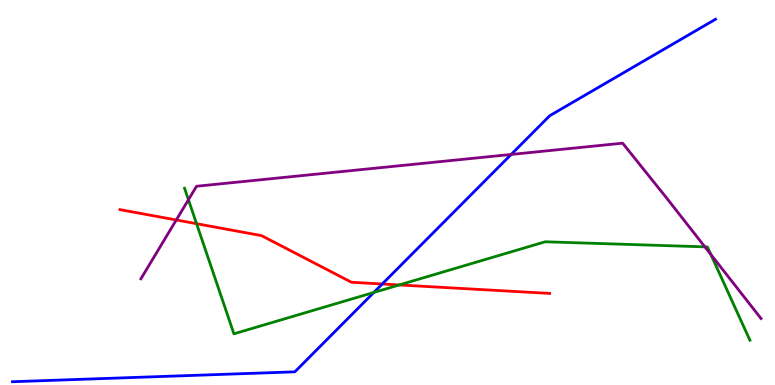[{'lines': ['blue', 'red'], 'intersections': [{'x': 4.93, 'y': 2.62}]}, {'lines': ['green', 'red'], 'intersections': [{'x': 2.54, 'y': 4.19}, {'x': 5.15, 'y': 2.6}]}, {'lines': ['purple', 'red'], 'intersections': [{'x': 2.27, 'y': 4.29}]}, {'lines': ['blue', 'green'], 'intersections': [{'x': 4.82, 'y': 2.4}]}, {'lines': ['blue', 'purple'], 'intersections': [{'x': 6.6, 'y': 5.99}]}, {'lines': ['green', 'purple'], 'intersections': [{'x': 2.43, 'y': 4.81}, {'x': 9.1, 'y': 3.59}, {'x': 9.17, 'y': 3.39}]}]